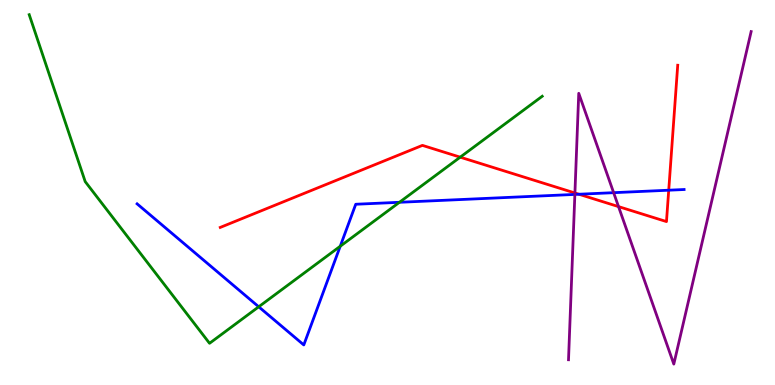[{'lines': ['blue', 'red'], 'intersections': [{'x': 7.47, 'y': 4.95}, {'x': 8.63, 'y': 5.06}]}, {'lines': ['green', 'red'], 'intersections': [{'x': 5.94, 'y': 5.92}]}, {'lines': ['purple', 'red'], 'intersections': [{'x': 7.42, 'y': 4.99}, {'x': 7.98, 'y': 4.63}]}, {'lines': ['blue', 'green'], 'intersections': [{'x': 3.34, 'y': 2.03}, {'x': 4.39, 'y': 3.6}, {'x': 5.15, 'y': 4.75}]}, {'lines': ['blue', 'purple'], 'intersections': [{'x': 7.42, 'y': 4.95}, {'x': 7.92, 'y': 5.0}]}, {'lines': ['green', 'purple'], 'intersections': []}]